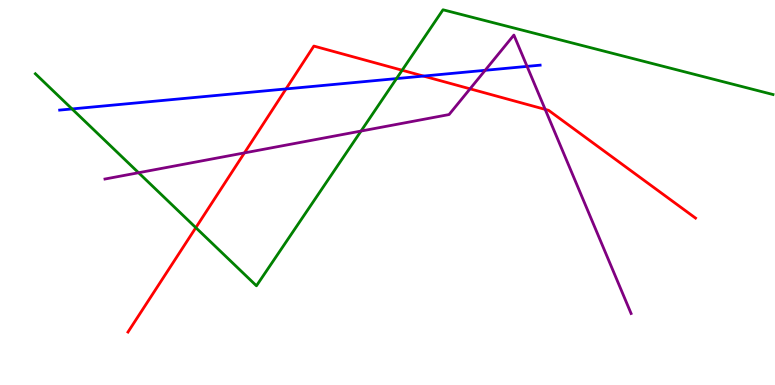[{'lines': ['blue', 'red'], 'intersections': [{'x': 3.69, 'y': 7.69}, {'x': 5.46, 'y': 8.02}]}, {'lines': ['green', 'red'], 'intersections': [{'x': 2.53, 'y': 4.09}, {'x': 5.19, 'y': 8.18}]}, {'lines': ['purple', 'red'], 'intersections': [{'x': 3.15, 'y': 6.03}, {'x': 6.07, 'y': 7.69}, {'x': 7.03, 'y': 7.16}]}, {'lines': ['blue', 'green'], 'intersections': [{'x': 0.93, 'y': 7.17}, {'x': 5.12, 'y': 7.96}]}, {'lines': ['blue', 'purple'], 'intersections': [{'x': 6.26, 'y': 8.17}, {'x': 6.8, 'y': 8.28}]}, {'lines': ['green', 'purple'], 'intersections': [{'x': 1.79, 'y': 5.51}, {'x': 4.66, 'y': 6.6}]}]